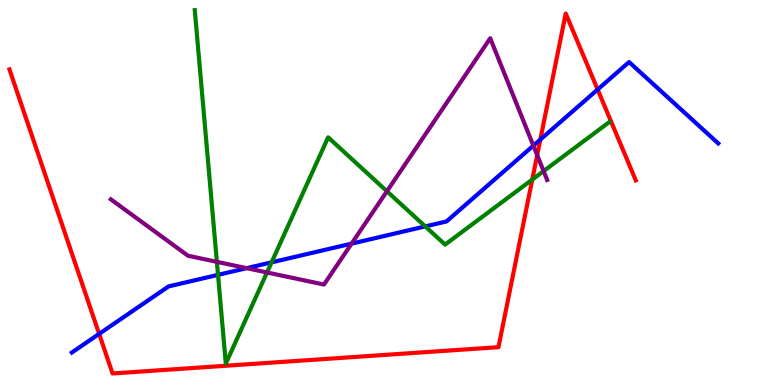[{'lines': ['blue', 'red'], 'intersections': [{'x': 1.28, 'y': 1.33}, {'x': 6.97, 'y': 6.38}, {'x': 7.71, 'y': 7.67}]}, {'lines': ['green', 'red'], 'intersections': [{'x': 6.87, 'y': 5.34}]}, {'lines': ['purple', 'red'], 'intersections': [{'x': 6.93, 'y': 5.97}]}, {'lines': ['blue', 'green'], 'intersections': [{'x': 2.81, 'y': 2.86}, {'x': 3.5, 'y': 3.19}, {'x': 5.49, 'y': 4.12}]}, {'lines': ['blue', 'purple'], 'intersections': [{'x': 3.18, 'y': 3.03}, {'x': 4.54, 'y': 3.67}, {'x': 6.88, 'y': 6.22}]}, {'lines': ['green', 'purple'], 'intersections': [{'x': 2.8, 'y': 3.2}, {'x': 3.45, 'y': 2.92}, {'x': 4.99, 'y': 5.03}, {'x': 7.01, 'y': 5.56}]}]